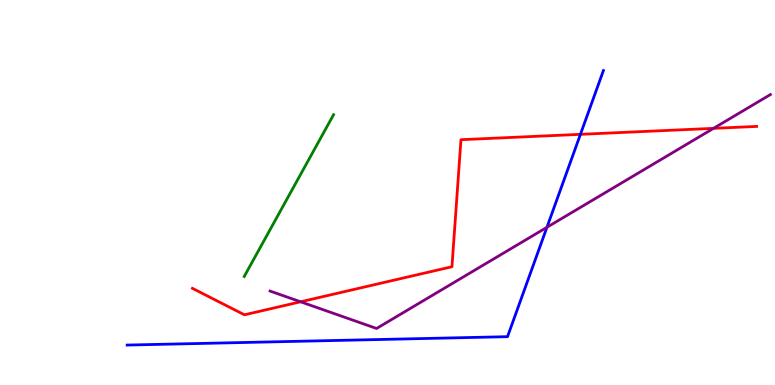[{'lines': ['blue', 'red'], 'intersections': [{'x': 7.49, 'y': 6.51}]}, {'lines': ['green', 'red'], 'intersections': []}, {'lines': ['purple', 'red'], 'intersections': [{'x': 3.88, 'y': 2.16}, {'x': 9.21, 'y': 6.67}]}, {'lines': ['blue', 'green'], 'intersections': []}, {'lines': ['blue', 'purple'], 'intersections': [{'x': 7.06, 'y': 4.1}]}, {'lines': ['green', 'purple'], 'intersections': []}]